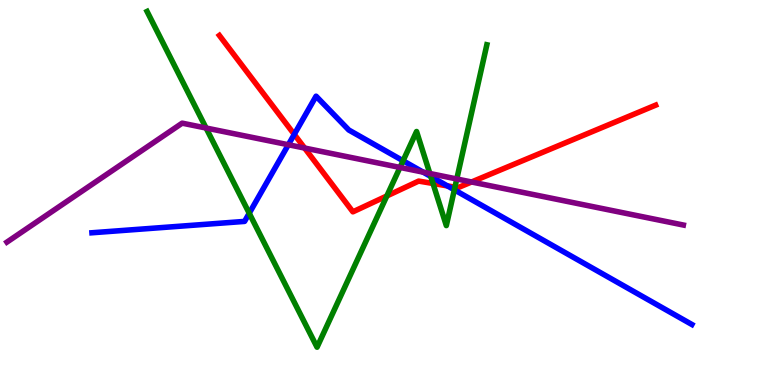[{'lines': ['blue', 'red'], 'intersections': [{'x': 3.8, 'y': 6.51}, {'x': 5.77, 'y': 5.17}]}, {'lines': ['green', 'red'], 'intersections': [{'x': 4.99, 'y': 4.91}, {'x': 5.59, 'y': 5.23}, {'x': 5.87, 'y': 5.14}]}, {'lines': ['purple', 'red'], 'intersections': [{'x': 3.93, 'y': 6.15}, {'x': 6.08, 'y': 5.27}]}, {'lines': ['blue', 'green'], 'intersections': [{'x': 3.22, 'y': 4.46}, {'x': 5.2, 'y': 5.82}, {'x': 5.56, 'y': 5.42}, {'x': 5.86, 'y': 5.07}]}, {'lines': ['blue', 'purple'], 'intersections': [{'x': 3.72, 'y': 6.24}, {'x': 5.46, 'y': 5.53}]}, {'lines': ['green', 'purple'], 'intersections': [{'x': 2.66, 'y': 6.67}, {'x': 5.16, 'y': 5.65}, {'x': 5.55, 'y': 5.49}, {'x': 5.89, 'y': 5.35}]}]